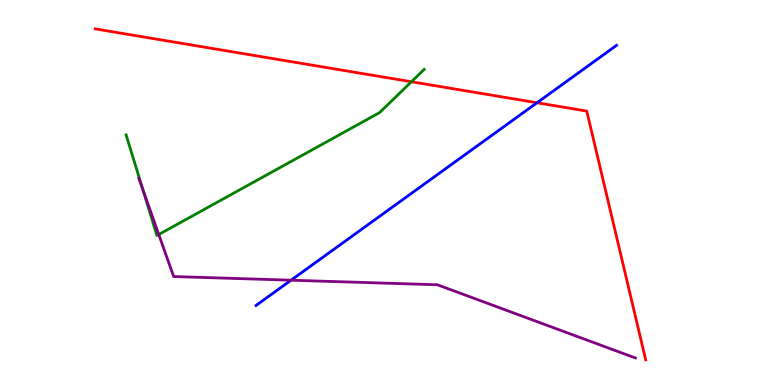[{'lines': ['blue', 'red'], 'intersections': [{'x': 6.93, 'y': 7.33}]}, {'lines': ['green', 'red'], 'intersections': [{'x': 5.31, 'y': 7.88}]}, {'lines': ['purple', 'red'], 'intersections': []}, {'lines': ['blue', 'green'], 'intersections': []}, {'lines': ['blue', 'purple'], 'intersections': [{'x': 3.76, 'y': 2.72}]}, {'lines': ['green', 'purple'], 'intersections': [{'x': 1.84, 'y': 5.07}, {'x': 2.05, 'y': 3.91}]}]